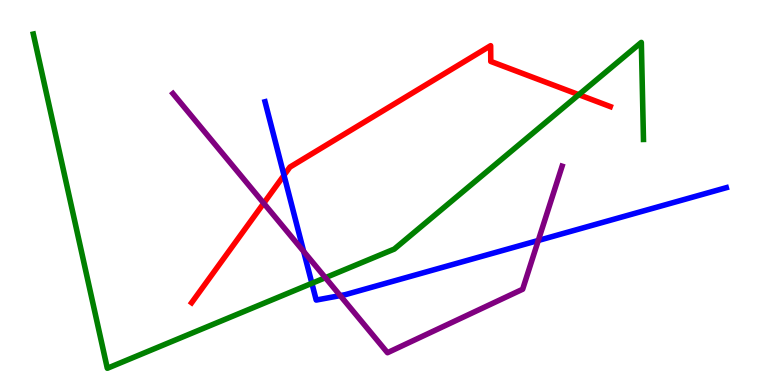[{'lines': ['blue', 'red'], 'intersections': [{'x': 3.66, 'y': 5.45}]}, {'lines': ['green', 'red'], 'intersections': [{'x': 7.47, 'y': 7.54}]}, {'lines': ['purple', 'red'], 'intersections': [{'x': 3.4, 'y': 4.72}]}, {'lines': ['blue', 'green'], 'intersections': [{'x': 4.02, 'y': 2.64}]}, {'lines': ['blue', 'purple'], 'intersections': [{'x': 3.92, 'y': 3.47}, {'x': 4.39, 'y': 2.32}, {'x': 6.95, 'y': 3.75}]}, {'lines': ['green', 'purple'], 'intersections': [{'x': 4.2, 'y': 2.79}]}]